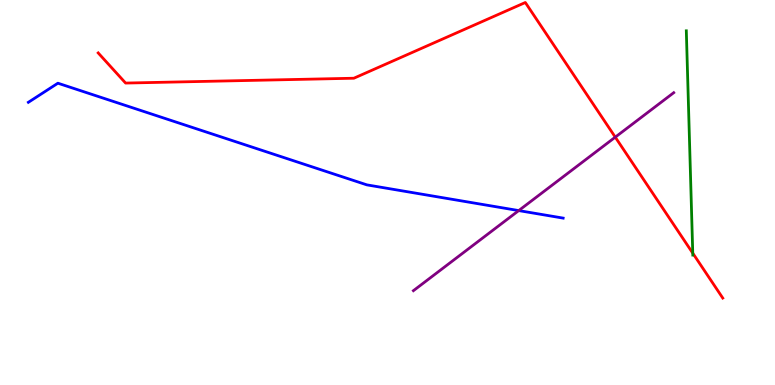[{'lines': ['blue', 'red'], 'intersections': []}, {'lines': ['green', 'red'], 'intersections': [{'x': 8.94, 'y': 3.42}]}, {'lines': ['purple', 'red'], 'intersections': [{'x': 7.94, 'y': 6.44}]}, {'lines': ['blue', 'green'], 'intersections': []}, {'lines': ['blue', 'purple'], 'intersections': [{'x': 6.69, 'y': 4.53}]}, {'lines': ['green', 'purple'], 'intersections': []}]